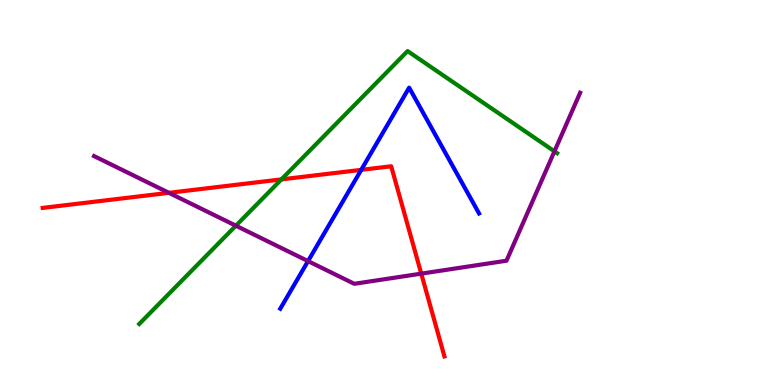[{'lines': ['blue', 'red'], 'intersections': [{'x': 4.66, 'y': 5.59}]}, {'lines': ['green', 'red'], 'intersections': [{'x': 3.63, 'y': 5.34}]}, {'lines': ['purple', 'red'], 'intersections': [{'x': 2.18, 'y': 4.99}, {'x': 5.44, 'y': 2.89}]}, {'lines': ['blue', 'green'], 'intersections': []}, {'lines': ['blue', 'purple'], 'intersections': [{'x': 3.97, 'y': 3.22}]}, {'lines': ['green', 'purple'], 'intersections': [{'x': 3.04, 'y': 4.14}, {'x': 7.15, 'y': 6.07}]}]